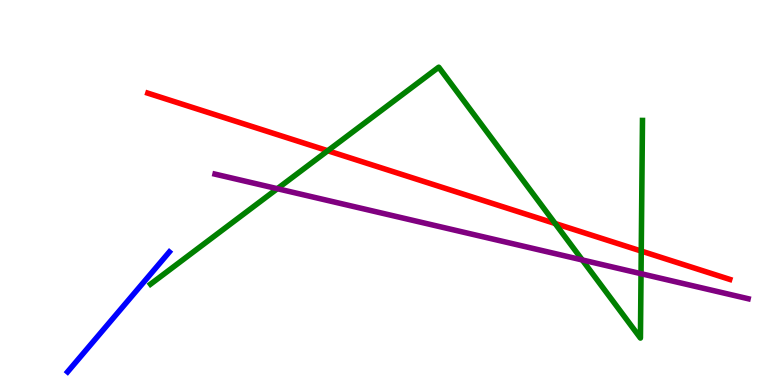[{'lines': ['blue', 'red'], 'intersections': []}, {'lines': ['green', 'red'], 'intersections': [{'x': 4.23, 'y': 6.08}, {'x': 7.16, 'y': 4.19}, {'x': 8.27, 'y': 3.48}]}, {'lines': ['purple', 'red'], 'intersections': []}, {'lines': ['blue', 'green'], 'intersections': []}, {'lines': ['blue', 'purple'], 'intersections': []}, {'lines': ['green', 'purple'], 'intersections': [{'x': 3.58, 'y': 5.1}, {'x': 7.51, 'y': 3.25}, {'x': 8.27, 'y': 2.89}]}]